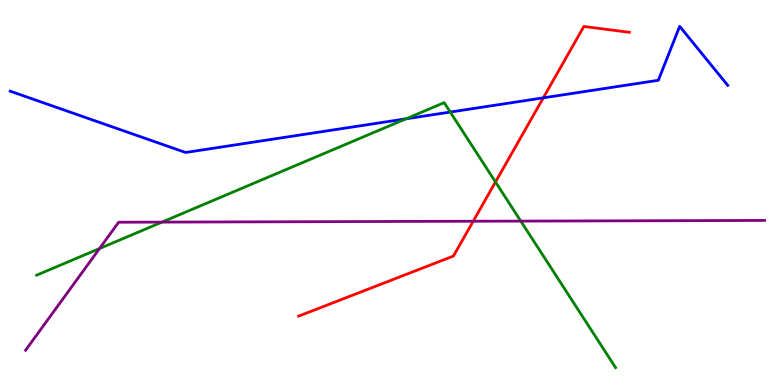[{'lines': ['blue', 'red'], 'intersections': [{'x': 7.01, 'y': 7.46}]}, {'lines': ['green', 'red'], 'intersections': [{'x': 6.39, 'y': 5.27}]}, {'lines': ['purple', 'red'], 'intersections': [{'x': 6.11, 'y': 4.25}]}, {'lines': ['blue', 'green'], 'intersections': [{'x': 5.24, 'y': 6.91}, {'x': 5.81, 'y': 7.09}]}, {'lines': ['blue', 'purple'], 'intersections': []}, {'lines': ['green', 'purple'], 'intersections': [{'x': 1.28, 'y': 3.54}, {'x': 2.09, 'y': 4.23}, {'x': 6.72, 'y': 4.26}]}]